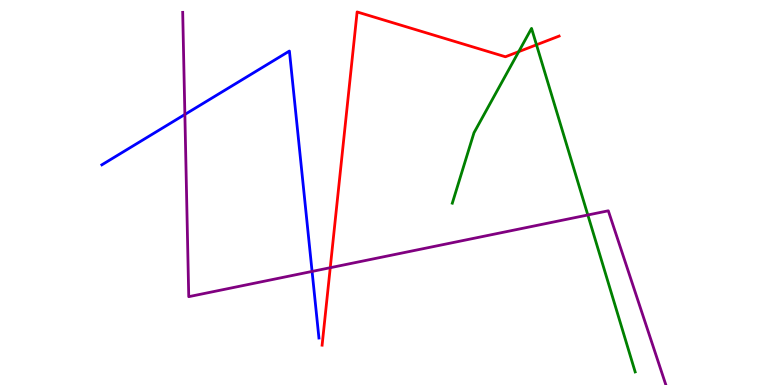[{'lines': ['blue', 'red'], 'intersections': []}, {'lines': ['green', 'red'], 'intersections': [{'x': 6.69, 'y': 8.66}, {'x': 6.92, 'y': 8.84}]}, {'lines': ['purple', 'red'], 'intersections': [{'x': 4.26, 'y': 3.05}]}, {'lines': ['blue', 'green'], 'intersections': []}, {'lines': ['blue', 'purple'], 'intersections': [{'x': 2.39, 'y': 7.03}, {'x': 4.03, 'y': 2.95}]}, {'lines': ['green', 'purple'], 'intersections': [{'x': 7.58, 'y': 4.42}]}]